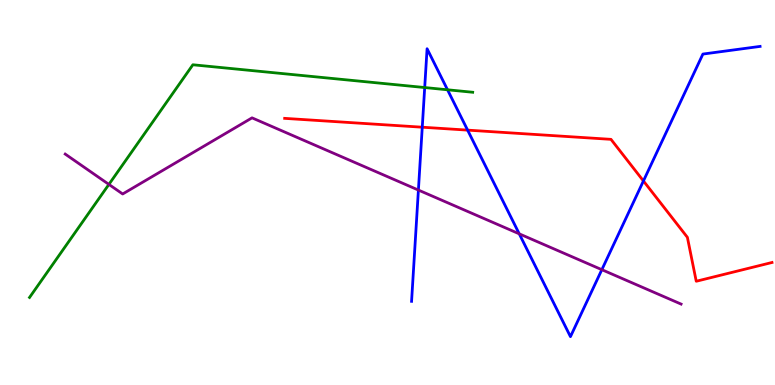[{'lines': ['blue', 'red'], 'intersections': [{'x': 5.45, 'y': 6.7}, {'x': 6.03, 'y': 6.62}, {'x': 8.3, 'y': 5.3}]}, {'lines': ['green', 'red'], 'intersections': []}, {'lines': ['purple', 'red'], 'intersections': []}, {'lines': ['blue', 'green'], 'intersections': [{'x': 5.48, 'y': 7.73}, {'x': 5.77, 'y': 7.67}]}, {'lines': ['blue', 'purple'], 'intersections': [{'x': 5.4, 'y': 5.06}, {'x': 6.7, 'y': 3.93}, {'x': 7.77, 'y': 3.0}]}, {'lines': ['green', 'purple'], 'intersections': [{'x': 1.41, 'y': 5.21}]}]